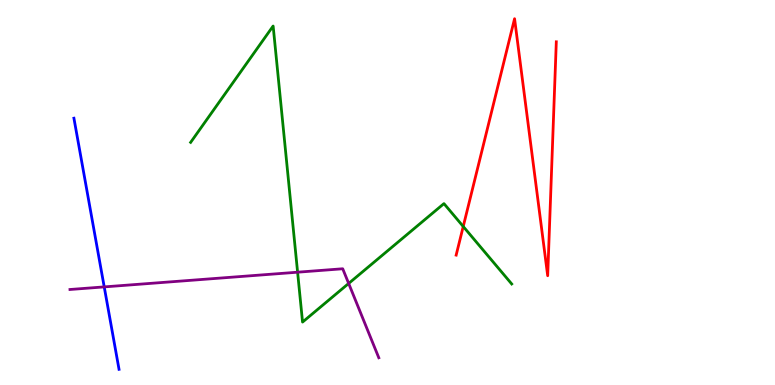[{'lines': ['blue', 'red'], 'intersections': []}, {'lines': ['green', 'red'], 'intersections': [{'x': 5.98, 'y': 4.12}]}, {'lines': ['purple', 'red'], 'intersections': []}, {'lines': ['blue', 'green'], 'intersections': []}, {'lines': ['blue', 'purple'], 'intersections': [{'x': 1.34, 'y': 2.55}]}, {'lines': ['green', 'purple'], 'intersections': [{'x': 3.84, 'y': 2.93}, {'x': 4.5, 'y': 2.64}]}]